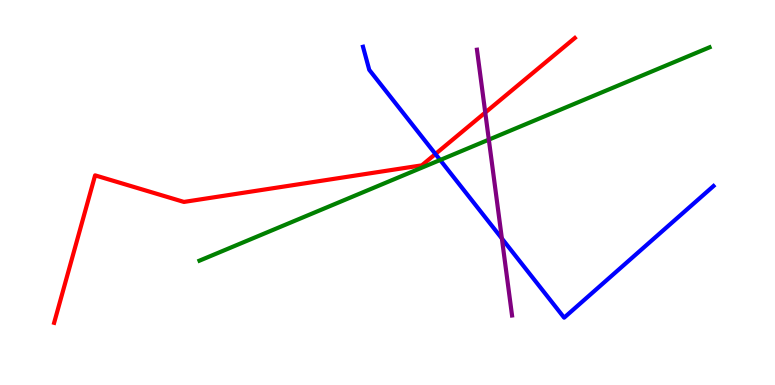[{'lines': ['blue', 'red'], 'intersections': [{'x': 5.62, 'y': 6.0}]}, {'lines': ['green', 'red'], 'intersections': []}, {'lines': ['purple', 'red'], 'intersections': [{'x': 6.26, 'y': 7.08}]}, {'lines': ['blue', 'green'], 'intersections': [{'x': 5.68, 'y': 5.84}]}, {'lines': ['blue', 'purple'], 'intersections': [{'x': 6.48, 'y': 3.81}]}, {'lines': ['green', 'purple'], 'intersections': [{'x': 6.31, 'y': 6.37}]}]